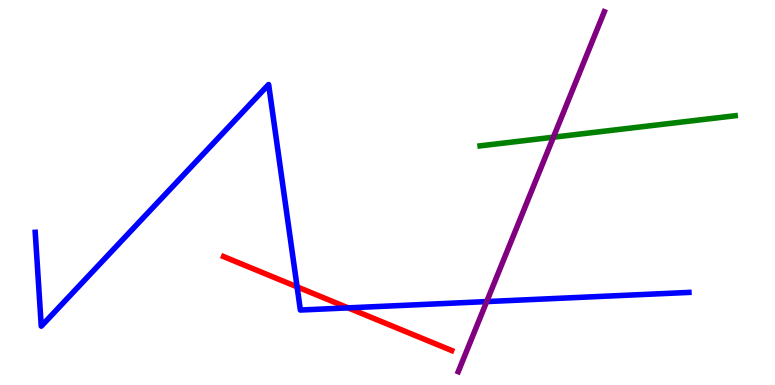[{'lines': ['blue', 'red'], 'intersections': [{'x': 3.83, 'y': 2.55}, {'x': 4.49, 'y': 2.0}]}, {'lines': ['green', 'red'], 'intersections': []}, {'lines': ['purple', 'red'], 'intersections': []}, {'lines': ['blue', 'green'], 'intersections': []}, {'lines': ['blue', 'purple'], 'intersections': [{'x': 6.28, 'y': 2.17}]}, {'lines': ['green', 'purple'], 'intersections': [{'x': 7.14, 'y': 6.44}]}]